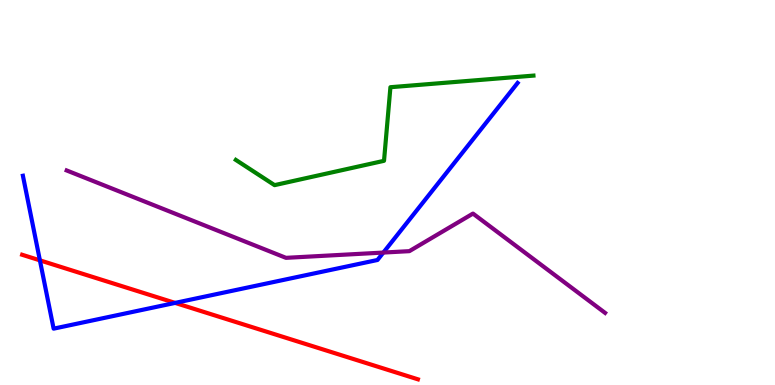[{'lines': ['blue', 'red'], 'intersections': [{'x': 0.515, 'y': 3.24}, {'x': 2.26, 'y': 2.13}]}, {'lines': ['green', 'red'], 'intersections': []}, {'lines': ['purple', 'red'], 'intersections': []}, {'lines': ['blue', 'green'], 'intersections': []}, {'lines': ['blue', 'purple'], 'intersections': [{'x': 4.95, 'y': 3.44}]}, {'lines': ['green', 'purple'], 'intersections': []}]